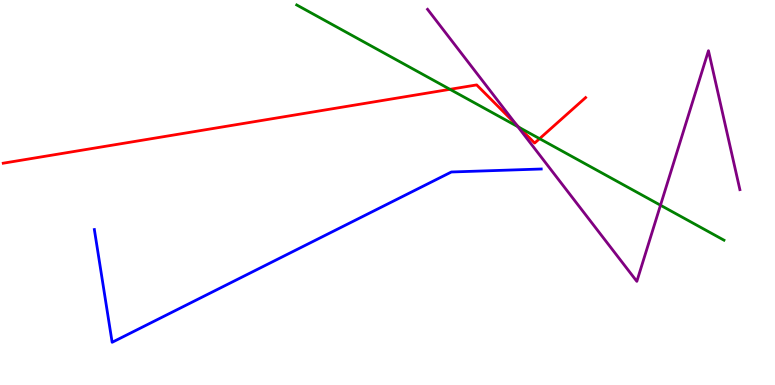[{'lines': ['blue', 'red'], 'intersections': []}, {'lines': ['green', 'red'], 'intersections': [{'x': 5.81, 'y': 7.68}, {'x': 6.7, 'y': 6.69}, {'x': 6.96, 'y': 6.4}]}, {'lines': ['purple', 'red'], 'intersections': [{'x': 6.66, 'y': 6.76}]}, {'lines': ['blue', 'green'], 'intersections': []}, {'lines': ['blue', 'purple'], 'intersections': []}, {'lines': ['green', 'purple'], 'intersections': [{'x': 6.68, 'y': 6.71}, {'x': 8.52, 'y': 4.67}]}]